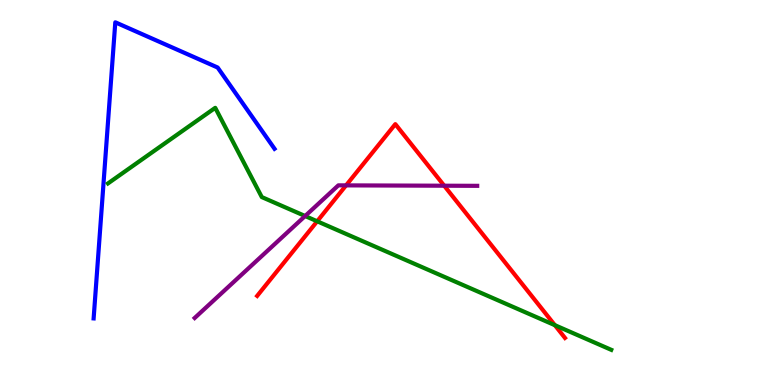[{'lines': ['blue', 'red'], 'intersections': []}, {'lines': ['green', 'red'], 'intersections': [{'x': 4.09, 'y': 4.25}, {'x': 7.16, 'y': 1.55}]}, {'lines': ['purple', 'red'], 'intersections': [{'x': 4.47, 'y': 5.19}, {'x': 5.73, 'y': 5.18}]}, {'lines': ['blue', 'green'], 'intersections': []}, {'lines': ['blue', 'purple'], 'intersections': []}, {'lines': ['green', 'purple'], 'intersections': [{'x': 3.94, 'y': 4.39}]}]